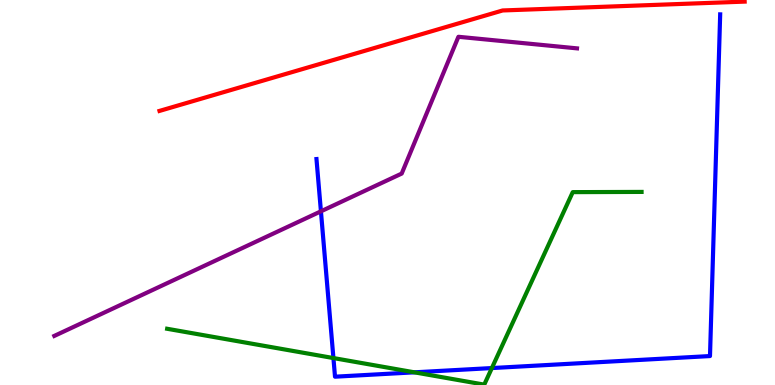[{'lines': ['blue', 'red'], 'intersections': []}, {'lines': ['green', 'red'], 'intersections': []}, {'lines': ['purple', 'red'], 'intersections': []}, {'lines': ['blue', 'green'], 'intersections': [{'x': 4.3, 'y': 0.7}, {'x': 5.35, 'y': 0.329}, {'x': 6.35, 'y': 0.44}]}, {'lines': ['blue', 'purple'], 'intersections': [{'x': 4.14, 'y': 4.51}]}, {'lines': ['green', 'purple'], 'intersections': []}]